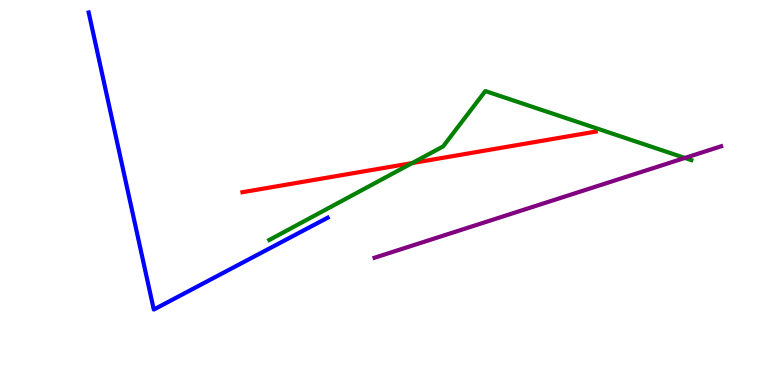[{'lines': ['blue', 'red'], 'intersections': []}, {'lines': ['green', 'red'], 'intersections': [{'x': 5.32, 'y': 5.76}]}, {'lines': ['purple', 'red'], 'intersections': []}, {'lines': ['blue', 'green'], 'intersections': []}, {'lines': ['blue', 'purple'], 'intersections': []}, {'lines': ['green', 'purple'], 'intersections': [{'x': 8.84, 'y': 5.9}]}]